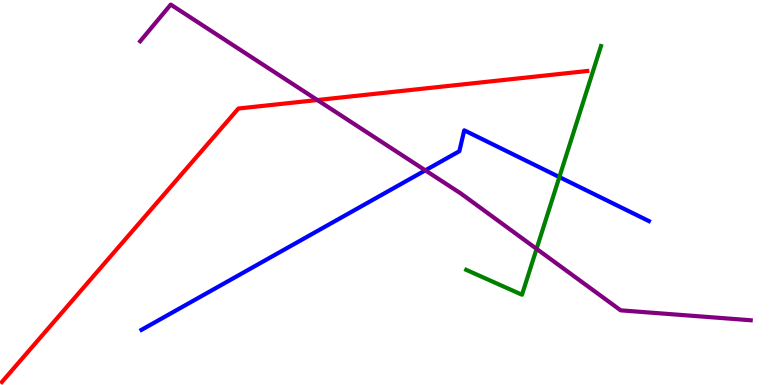[{'lines': ['blue', 'red'], 'intersections': []}, {'lines': ['green', 'red'], 'intersections': []}, {'lines': ['purple', 'red'], 'intersections': [{'x': 4.09, 'y': 7.4}]}, {'lines': ['blue', 'green'], 'intersections': [{'x': 7.22, 'y': 5.4}]}, {'lines': ['blue', 'purple'], 'intersections': [{'x': 5.49, 'y': 5.58}]}, {'lines': ['green', 'purple'], 'intersections': [{'x': 6.92, 'y': 3.54}]}]